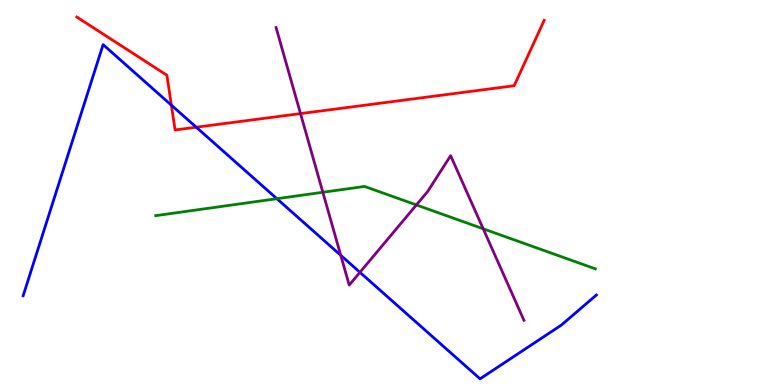[{'lines': ['blue', 'red'], 'intersections': [{'x': 2.21, 'y': 7.27}, {'x': 2.53, 'y': 6.7}]}, {'lines': ['green', 'red'], 'intersections': []}, {'lines': ['purple', 'red'], 'intersections': [{'x': 3.88, 'y': 7.05}]}, {'lines': ['blue', 'green'], 'intersections': [{'x': 3.57, 'y': 4.84}]}, {'lines': ['blue', 'purple'], 'intersections': [{'x': 4.4, 'y': 3.37}, {'x': 4.64, 'y': 2.93}]}, {'lines': ['green', 'purple'], 'intersections': [{'x': 4.17, 'y': 5.01}, {'x': 5.37, 'y': 4.68}, {'x': 6.23, 'y': 4.06}]}]